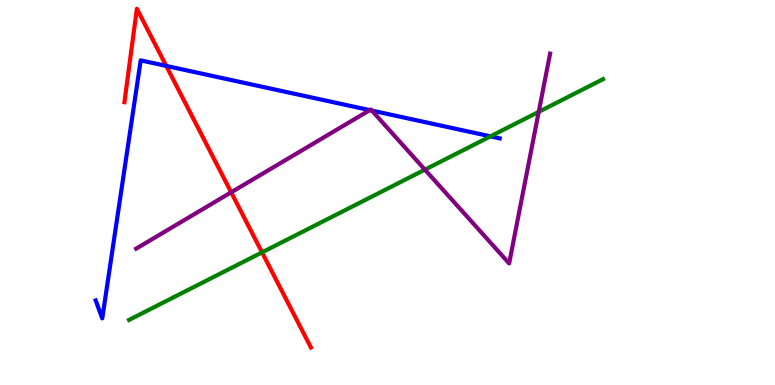[{'lines': ['blue', 'red'], 'intersections': [{'x': 2.15, 'y': 8.29}]}, {'lines': ['green', 'red'], 'intersections': [{'x': 3.38, 'y': 3.44}]}, {'lines': ['purple', 'red'], 'intersections': [{'x': 2.98, 'y': 5.01}]}, {'lines': ['blue', 'green'], 'intersections': [{'x': 6.33, 'y': 6.46}]}, {'lines': ['blue', 'purple'], 'intersections': [{'x': 4.77, 'y': 7.14}, {'x': 4.8, 'y': 7.13}]}, {'lines': ['green', 'purple'], 'intersections': [{'x': 5.48, 'y': 5.59}, {'x': 6.95, 'y': 7.09}]}]